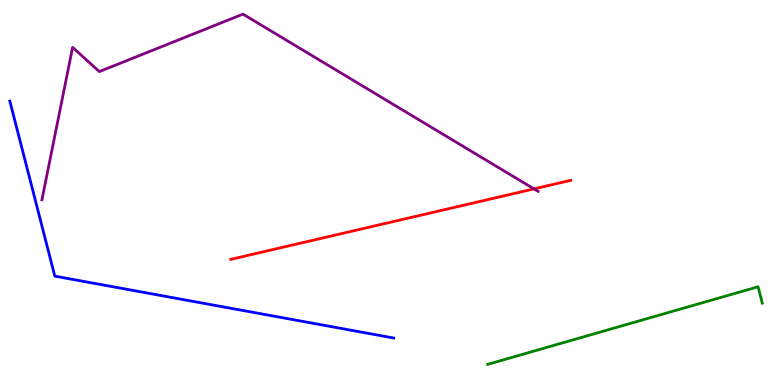[{'lines': ['blue', 'red'], 'intersections': []}, {'lines': ['green', 'red'], 'intersections': []}, {'lines': ['purple', 'red'], 'intersections': [{'x': 6.89, 'y': 5.09}]}, {'lines': ['blue', 'green'], 'intersections': []}, {'lines': ['blue', 'purple'], 'intersections': []}, {'lines': ['green', 'purple'], 'intersections': []}]